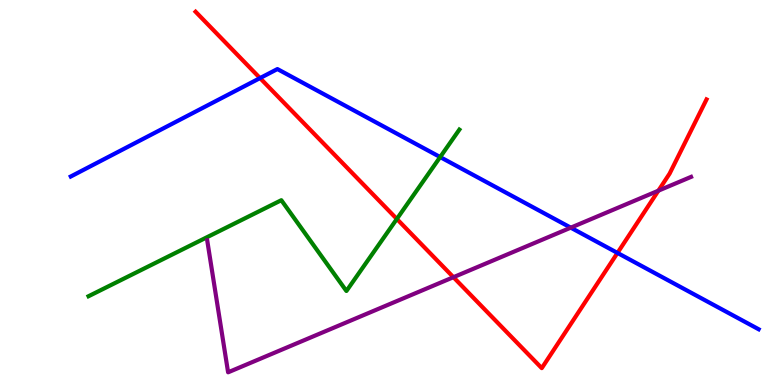[{'lines': ['blue', 'red'], 'intersections': [{'x': 3.36, 'y': 7.97}, {'x': 7.97, 'y': 3.43}]}, {'lines': ['green', 'red'], 'intersections': [{'x': 5.12, 'y': 4.31}]}, {'lines': ['purple', 'red'], 'intersections': [{'x': 5.85, 'y': 2.8}, {'x': 8.5, 'y': 5.05}]}, {'lines': ['blue', 'green'], 'intersections': [{'x': 5.68, 'y': 5.92}]}, {'lines': ['blue', 'purple'], 'intersections': [{'x': 7.36, 'y': 4.09}]}, {'lines': ['green', 'purple'], 'intersections': []}]